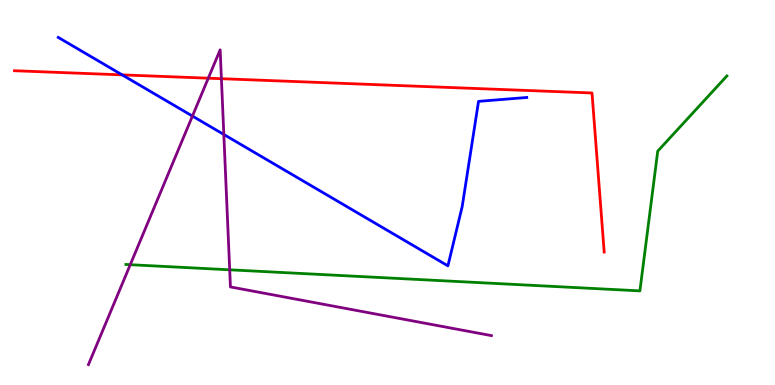[{'lines': ['blue', 'red'], 'intersections': [{'x': 1.58, 'y': 8.06}]}, {'lines': ['green', 'red'], 'intersections': []}, {'lines': ['purple', 'red'], 'intersections': [{'x': 2.69, 'y': 7.97}, {'x': 2.86, 'y': 7.96}]}, {'lines': ['blue', 'green'], 'intersections': []}, {'lines': ['blue', 'purple'], 'intersections': [{'x': 2.48, 'y': 6.99}, {'x': 2.89, 'y': 6.51}]}, {'lines': ['green', 'purple'], 'intersections': [{'x': 1.68, 'y': 3.12}, {'x': 2.96, 'y': 2.99}]}]